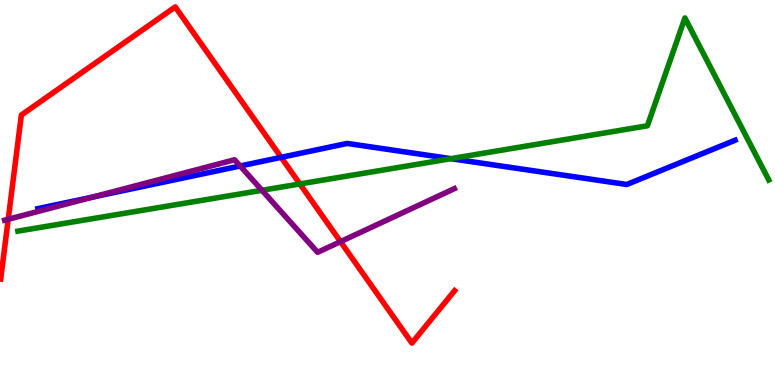[{'lines': ['blue', 'red'], 'intersections': [{'x': 3.63, 'y': 5.91}]}, {'lines': ['green', 'red'], 'intersections': [{'x': 3.87, 'y': 5.22}]}, {'lines': ['purple', 'red'], 'intersections': [{'x': 0.106, 'y': 4.3}, {'x': 4.39, 'y': 3.72}]}, {'lines': ['blue', 'green'], 'intersections': [{'x': 5.82, 'y': 5.88}]}, {'lines': ['blue', 'purple'], 'intersections': [{'x': 1.2, 'y': 4.88}, {'x': 3.1, 'y': 5.69}]}, {'lines': ['green', 'purple'], 'intersections': [{'x': 3.38, 'y': 5.06}]}]